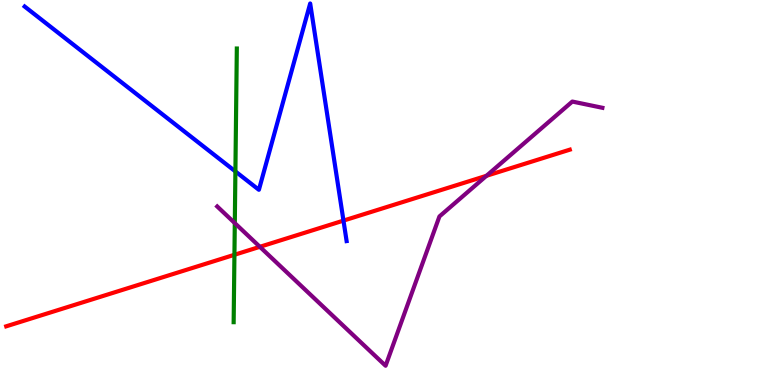[{'lines': ['blue', 'red'], 'intersections': [{'x': 4.43, 'y': 4.27}]}, {'lines': ['green', 'red'], 'intersections': [{'x': 3.02, 'y': 3.38}]}, {'lines': ['purple', 'red'], 'intersections': [{'x': 3.35, 'y': 3.59}, {'x': 6.28, 'y': 5.43}]}, {'lines': ['blue', 'green'], 'intersections': [{'x': 3.04, 'y': 5.55}]}, {'lines': ['blue', 'purple'], 'intersections': []}, {'lines': ['green', 'purple'], 'intersections': [{'x': 3.03, 'y': 4.21}]}]